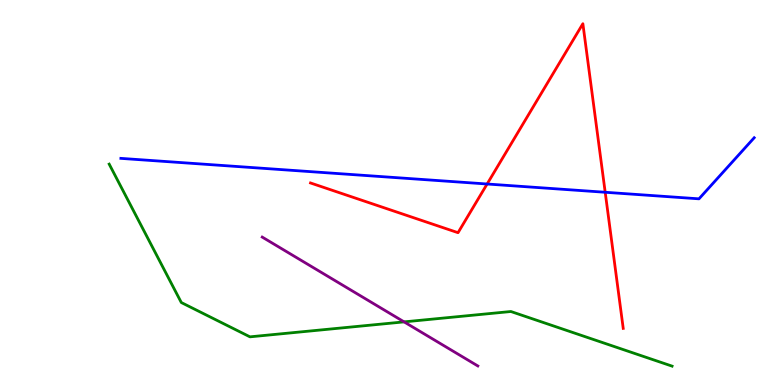[{'lines': ['blue', 'red'], 'intersections': [{'x': 6.29, 'y': 5.22}, {'x': 7.81, 'y': 5.01}]}, {'lines': ['green', 'red'], 'intersections': []}, {'lines': ['purple', 'red'], 'intersections': []}, {'lines': ['blue', 'green'], 'intersections': []}, {'lines': ['blue', 'purple'], 'intersections': []}, {'lines': ['green', 'purple'], 'intersections': [{'x': 5.21, 'y': 1.64}]}]